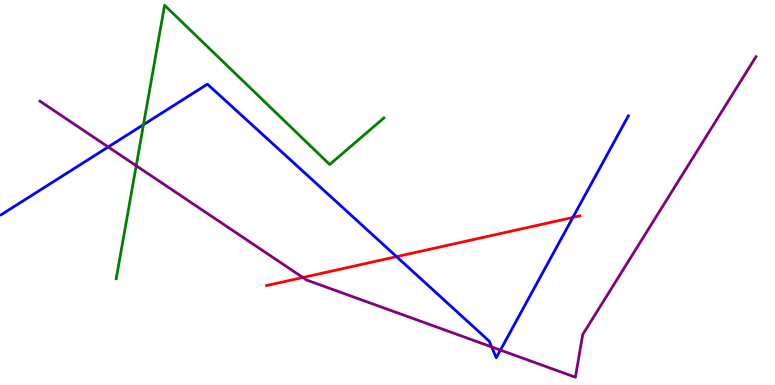[{'lines': ['blue', 'red'], 'intersections': [{'x': 5.12, 'y': 3.33}, {'x': 7.39, 'y': 4.35}]}, {'lines': ['green', 'red'], 'intersections': []}, {'lines': ['purple', 'red'], 'intersections': [{'x': 3.91, 'y': 2.79}]}, {'lines': ['blue', 'green'], 'intersections': [{'x': 1.85, 'y': 6.76}]}, {'lines': ['blue', 'purple'], 'intersections': [{'x': 1.4, 'y': 6.18}, {'x': 6.34, 'y': 0.989}, {'x': 6.46, 'y': 0.907}]}, {'lines': ['green', 'purple'], 'intersections': [{'x': 1.76, 'y': 5.7}]}]